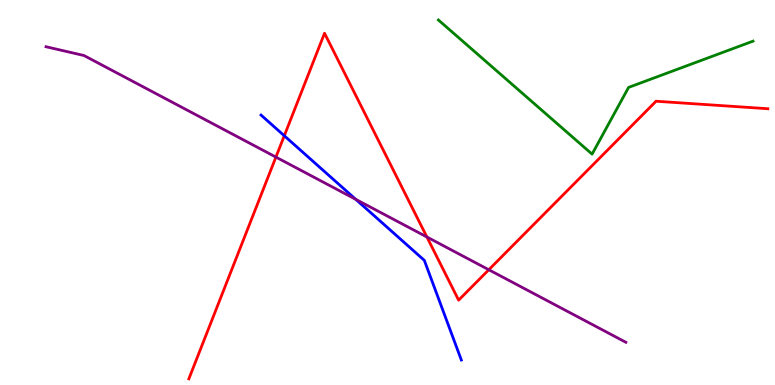[{'lines': ['blue', 'red'], 'intersections': [{'x': 3.67, 'y': 6.47}]}, {'lines': ['green', 'red'], 'intersections': []}, {'lines': ['purple', 'red'], 'intersections': [{'x': 3.56, 'y': 5.92}, {'x': 5.51, 'y': 3.84}, {'x': 6.31, 'y': 2.99}]}, {'lines': ['blue', 'green'], 'intersections': []}, {'lines': ['blue', 'purple'], 'intersections': [{'x': 4.59, 'y': 4.82}]}, {'lines': ['green', 'purple'], 'intersections': []}]